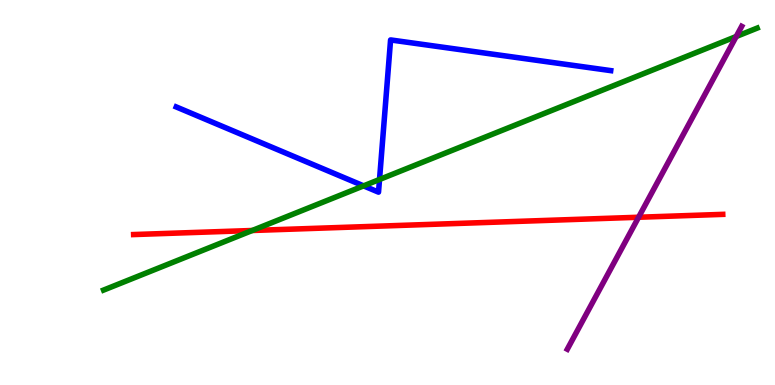[{'lines': ['blue', 'red'], 'intersections': []}, {'lines': ['green', 'red'], 'intersections': [{'x': 3.25, 'y': 4.01}]}, {'lines': ['purple', 'red'], 'intersections': [{'x': 8.24, 'y': 4.36}]}, {'lines': ['blue', 'green'], 'intersections': [{'x': 4.69, 'y': 5.17}, {'x': 4.9, 'y': 5.34}]}, {'lines': ['blue', 'purple'], 'intersections': []}, {'lines': ['green', 'purple'], 'intersections': [{'x': 9.5, 'y': 9.05}]}]